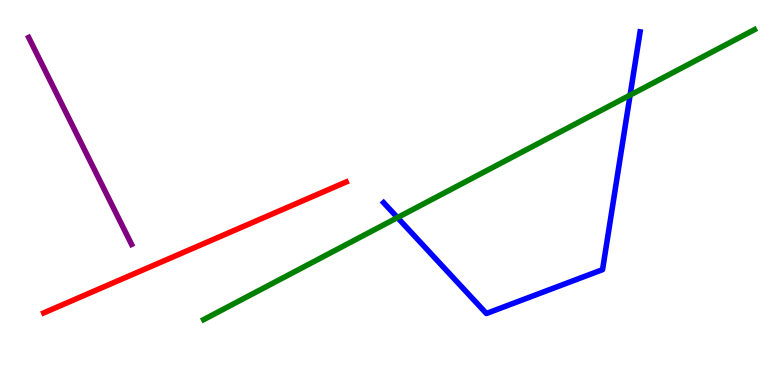[{'lines': ['blue', 'red'], 'intersections': []}, {'lines': ['green', 'red'], 'intersections': []}, {'lines': ['purple', 'red'], 'intersections': []}, {'lines': ['blue', 'green'], 'intersections': [{'x': 5.13, 'y': 4.35}, {'x': 8.13, 'y': 7.53}]}, {'lines': ['blue', 'purple'], 'intersections': []}, {'lines': ['green', 'purple'], 'intersections': []}]